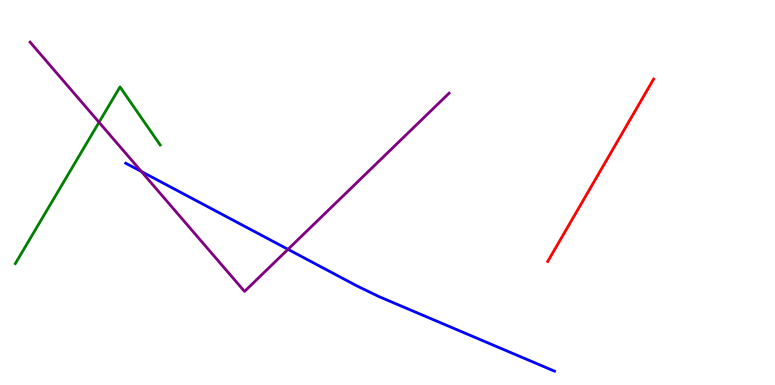[{'lines': ['blue', 'red'], 'intersections': []}, {'lines': ['green', 'red'], 'intersections': []}, {'lines': ['purple', 'red'], 'intersections': []}, {'lines': ['blue', 'green'], 'intersections': []}, {'lines': ['blue', 'purple'], 'intersections': [{'x': 1.82, 'y': 5.54}, {'x': 3.72, 'y': 3.52}]}, {'lines': ['green', 'purple'], 'intersections': [{'x': 1.28, 'y': 6.82}]}]